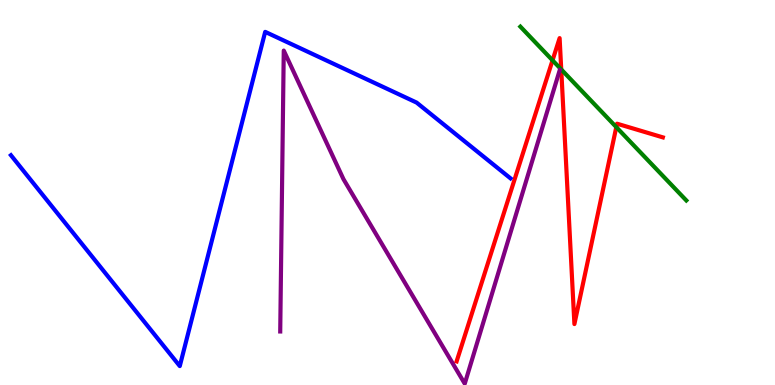[{'lines': ['blue', 'red'], 'intersections': []}, {'lines': ['green', 'red'], 'intersections': [{'x': 7.13, 'y': 8.43}, {'x': 7.24, 'y': 8.2}, {'x': 7.95, 'y': 6.7}]}, {'lines': ['purple', 'red'], 'intersections': []}, {'lines': ['blue', 'green'], 'intersections': []}, {'lines': ['blue', 'purple'], 'intersections': []}, {'lines': ['green', 'purple'], 'intersections': []}]